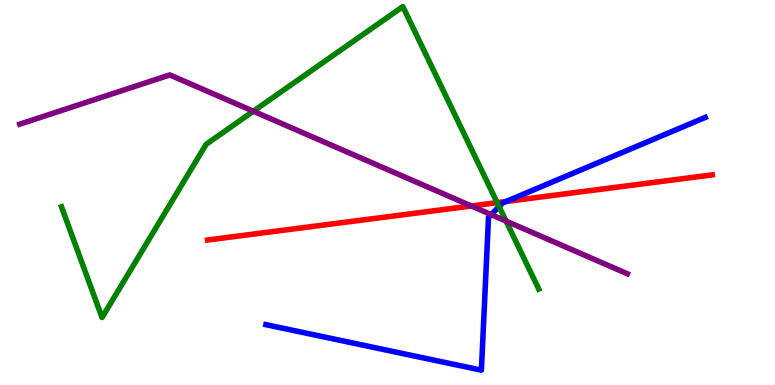[{'lines': ['blue', 'red'], 'intersections': [{'x': 6.53, 'y': 4.77}]}, {'lines': ['green', 'red'], 'intersections': [{'x': 6.42, 'y': 4.74}]}, {'lines': ['purple', 'red'], 'intersections': [{'x': 6.08, 'y': 4.65}]}, {'lines': ['blue', 'green'], 'intersections': [{'x': 6.44, 'y': 4.64}]}, {'lines': ['blue', 'purple'], 'intersections': [{'x': 6.34, 'y': 4.43}]}, {'lines': ['green', 'purple'], 'intersections': [{'x': 3.27, 'y': 7.11}, {'x': 6.53, 'y': 4.26}]}]